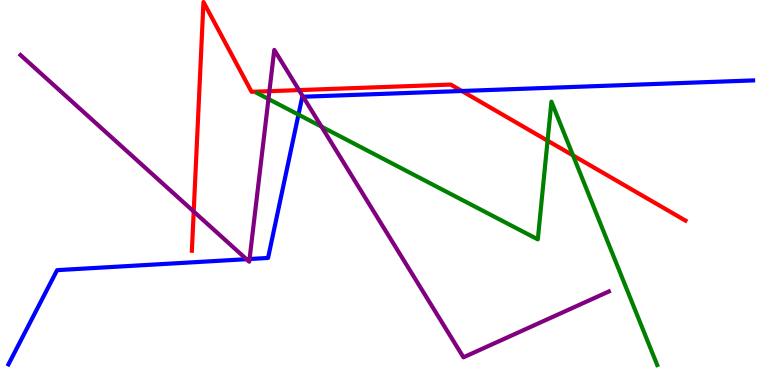[{'lines': ['blue', 'red'], 'intersections': [{'x': 5.96, 'y': 7.64}]}, {'lines': ['green', 'red'], 'intersections': [{'x': 7.07, 'y': 6.35}, {'x': 7.39, 'y': 5.96}]}, {'lines': ['purple', 'red'], 'intersections': [{'x': 2.5, 'y': 4.51}, {'x': 3.48, 'y': 7.63}, {'x': 3.86, 'y': 7.66}]}, {'lines': ['blue', 'green'], 'intersections': [{'x': 3.85, 'y': 7.02}]}, {'lines': ['blue', 'purple'], 'intersections': [{'x': 3.18, 'y': 3.27}, {'x': 3.22, 'y': 3.27}, {'x': 3.91, 'y': 7.49}]}, {'lines': ['green', 'purple'], 'intersections': [{'x': 3.46, 'y': 7.43}, {'x': 4.15, 'y': 6.71}]}]